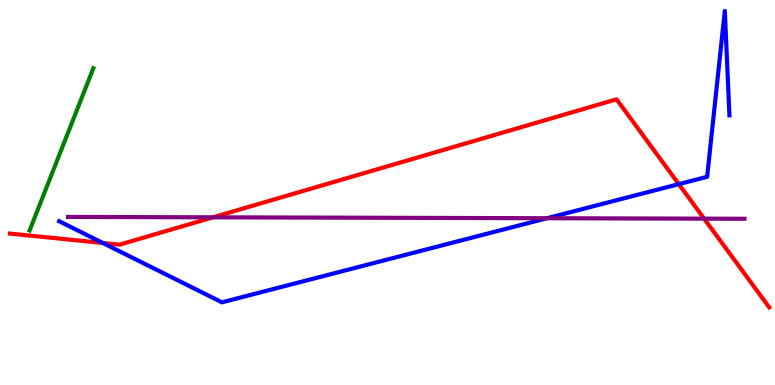[{'lines': ['blue', 'red'], 'intersections': [{'x': 1.33, 'y': 3.69}, {'x': 8.76, 'y': 5.22}]}, {'lines': ['green', 'red'], 'intersections': []}, {'lines': ['purple', 'red'], 'intersections': [{'x': 2.75, 'y': 4.36}, {'x': 9.09, 'y': 4.32}]}, {'lines': ['blue', 'green'], 'intersections': []}, {'lines': ['blue', 'purple'], 'intersections': [{'x': 7.06, 'y': 4.33}]}, {'lines': ['green', 'purple'], 'intersections': []}]